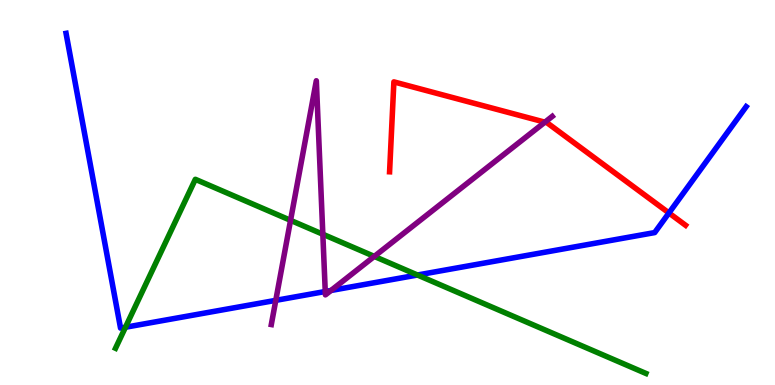[{'lines': ['blue', 'red'], 'intersections': [{'x': 8.63, 'y': 4.47}]}, {'lines': ['green', 'red'], 'intersections': []}, {'lines': ['purple', 'red'], 'intersections': [{'x': 7.03, 'y': 6.83}]}, {'lines': ['blue', 'green'], 'intersections': [{'x': 1.62, 'y': 1.5}, {'x': 5.39, 'y': 2.86}]}, {'lines': ['blue', 'purple'], 'intersections': [{'x': 3.56, 'y': 2.2}, {'x': 4.2, 'y': 2.43}, {'x': 4.27, 'y': 2.46}]}, {'lines': ['green', 'purple'], 'intersections': [{'x': 3.75, 'y': 4.28}, {'x': 4.17, 'y': 3.92}, {'x': 4.83, 'y': 3.34}]}]